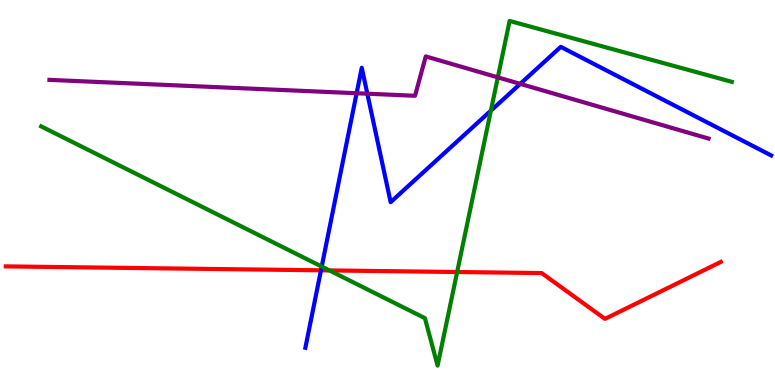[{'lines': ['blue', 'red'], 'intersections': [{'x': 4.14, 'y': 2.98}]}, {'lines': ['green', 'red'], 'intersections': [{'x': 4.25, 'y': 2.98}, {'x': 5.9, 'y': 2.93}]}, {'lines': ['purple', 'red'], 'intersections': []}, {'lines': ['blue', 'green'], 'intersections': [{'x': 4.15, 'y': 3.08}, {'x': 6.33, 'y': 7.13}]}, {'lines': ['blue', 'purple'], 'intersections': [{'x': 4.6, 'y': 7.58}, {'x': 4.74, 'y': 7.57}, {'x': 6.71, 'y': 7.82}]}, {'lines': ['green', 'purple'], 'intersections': [{'x': 6.42, 'y': 7.99}]}]